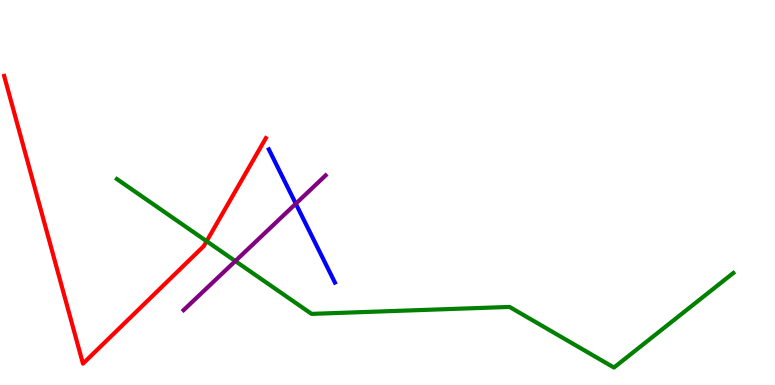[{'lines': ['blue', 'red'], 'intersections': []}, {'lines': ['green', 'red'], 'intersections': [{'x': 2.67, 'y': 3.74}]}, {'lines': ['purple', 'red'], 'intersections': []}, {'lines': ['blue', 'green'], 'intersections': []}, {'lines': ['blue', 'purple'], 'intersections': [{'x': 3.82, 'y': 4.71}]}, {'lines': ['green', 'purple'], 'intersections': [{'x': 3.04, 'y': 3.22}]}]